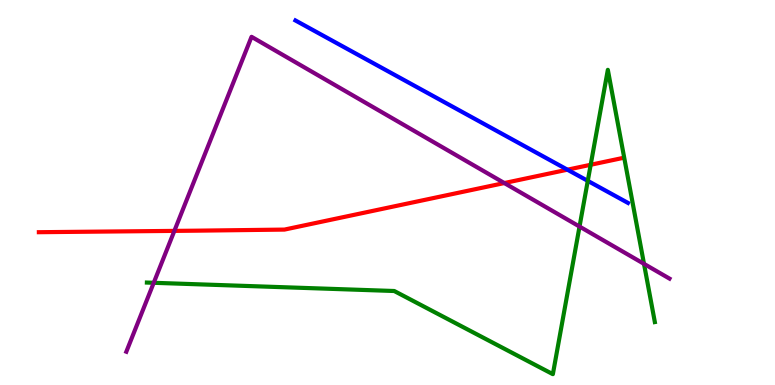[{'lines': ['blue', 'red'], 'intersections': [{'x': 7.32, 'y': 5.59}]}, {'lines': ['green', 'red'], 'intersections': [{'x': 7.62, 'y': 5.72}]}, {'lines': ['purple', 'red'], 'intersections': [{'x': 2.25, 'y': 4.0}, {'x': 6.51, 'y': 5.25}]}, {'lines': ['blue', 'green'], 'intersections': [{'x': 7.58, 'y': 5.3}]}, {'lines': ['blue', 'purple'], 'intersections': []}, {'lines': ['green', 'purple'], 'intersections': [{'x': 1.98, 'y': 2.65}, {'x': 7.48, 'y': 4.12}, {'x': 8.31, 'y': 3.15}]}]